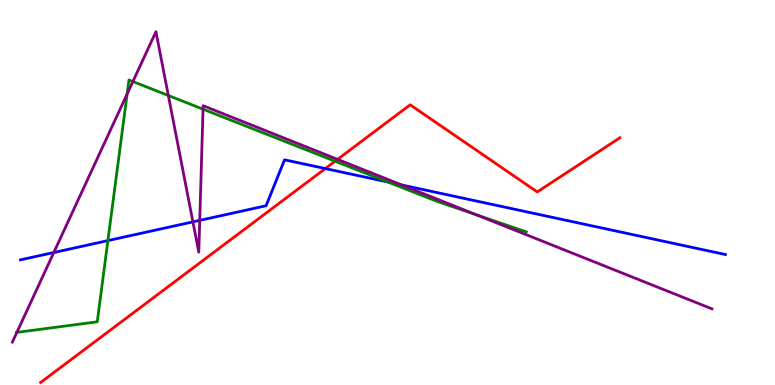[{'lines': ['blue', 'red'], 'intersections': [{'x': 4.2, 'y': 5.62}]}, {'lines': ['green', 'red'], 'intersections': [{'x': 4.32, 'y': 5.81}]}, {'lines': ['purple', 'red'], 'intersections': [{'x': 4.36, 'y': 5.86}]}, {'lines': ['blue', 'green'], 'intersections': [{'x': 1.39, 'y': 3.75}, {'x': 5.01, 'y': 5.27}]}, {'lines': ['blue', 'purple'], 'intersections': [{'x': 0.694, 'y': 3.44}, {'x': 2.49, 'y': 4.24}, {'x': 2.58, 'y': 4.28}, {'x': 5.18, 'y': 5.2}]}, {'lines': ['green', 'purple'], 'intersections': [{'x': 0.218, 'y': 1.37}, {'x': 1.64, 'y': 7.56}, {'x': 1.71, 'y': 7.88}, {'x': 2.17, 'y': 7.52}, {'x': 2.62, 'y': 7.16}, {'x': 6.15, 'y': 4.42}]}]